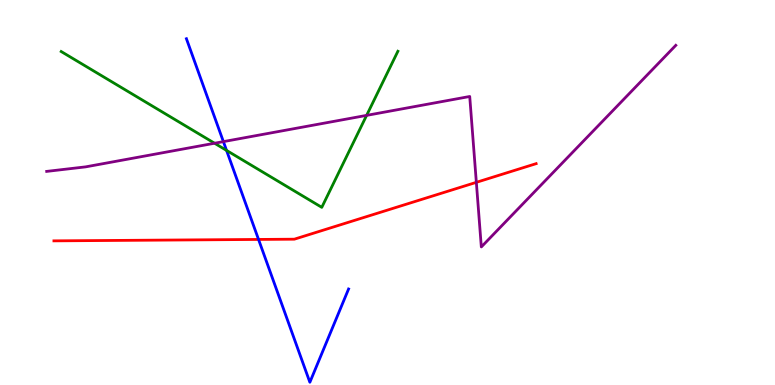[{'lines': ['blue', 'red'], 'intersections': [{'x': 3.34, 'y': 3.78}]}, {'lines': ['green', 'red'], 'intersections': []}, {'lines': ['purple', 'red'], 'intersections': [{'x': 6.15, 'y': 5.26}]}, {'lines': ['blue', 'green'], 'intersections': [{'x': 2.92, 'y': 6.09}]}, {'lines': ['blue', 'purple'], 'intersections': [{'x': 2.88, 'y': 6.32}]}, {'lines': ['green', 'purple'], 'intersections': [{'x': 2.77, 'y': 6.28}, {'x': 4.73, 'y': 7.0}]}]